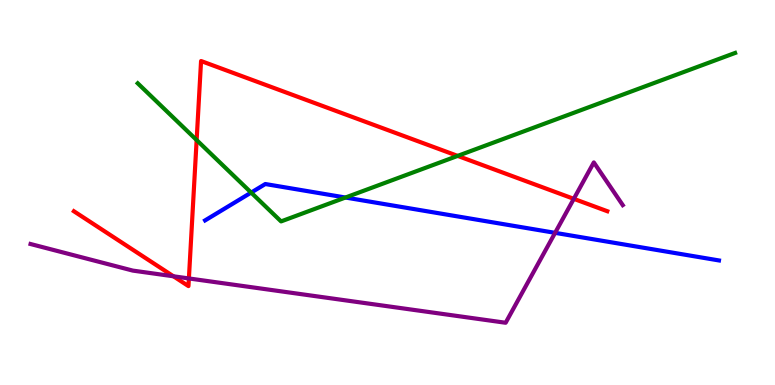[{'lines': ['blue', 'red'], 'intersections': []}, {'lines': ['green', 'red'], 'intersections': [{'x': 2.54, 'y': 6.36}, {'x': 5.91, 'y': 5.95}]}, {'lines': ['purple', 'red'], 'intersections': [{'x': 2.24, 'y': 2.82}, {'x': 2.44, 'y': 2.77}, {'x': 7.4, 'y': 4.84}]}, {'lines': ['blue', 'green'], 'intersections': [{'x': 3.24, 'y': 5.0}, {'x': 4.46, 'y': 4.87}]}, {'lines': ['blue', 'purple'], 'intersections': [{'x': 7.16, 'y': 3.95}]}, {'lines': ['green', 'purple'], 'intersections': []}]